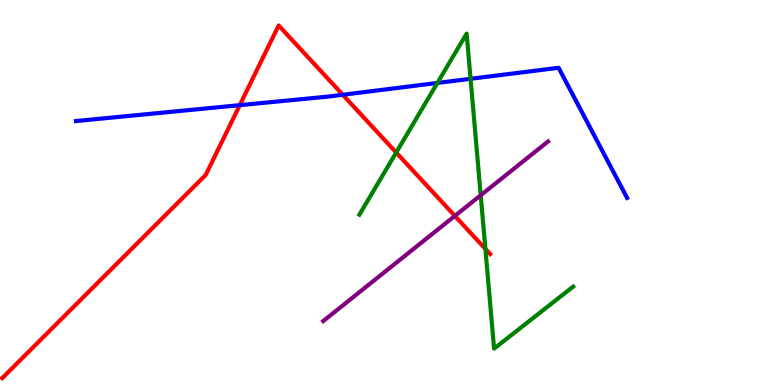[{'lines': ['blue', 'red'], 'intersections': [{'x': 3.09, 'y': 7.27}, {'x': 4.42, 'y': 7.54}]}, {'lines': ['green', 'red'], 'intersections': [{'x': 5.11, 'y': 6.04}, {'x': 6.26, 'y': 3.54}]}, {'lines': ['purple', 'red'], 'intersections': [{'x': 5.87, 'y': 4.39}]}, {'lines': ['blue', 'green'], 'intersections': [{'x': 5.64, 'y': 7.85}, {'x': 6.07, 'y': 7.95}]}, {'lines': ['blue', 'purple'], 'intersections': []}, {'lines': ['green', 'purple'], 'intersections': [{'x': 6.2, 'y': 4.93}]}]